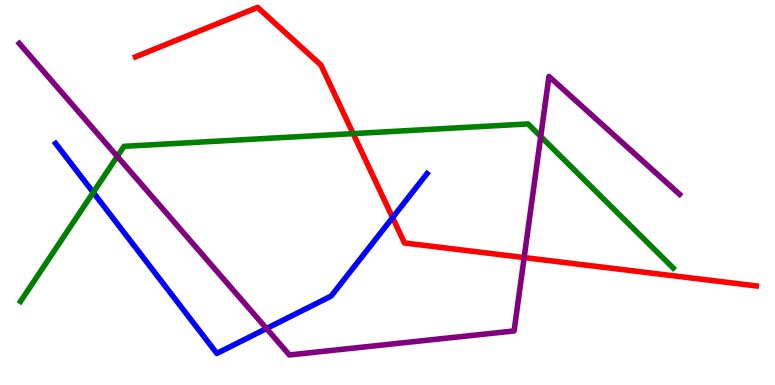[{'lines': ['blue', 'red'], 'intersections': [{'x': 5.07, 'y': 4.35}]}, {'lines': ['green', 'red'], 'intersections': [{'x': 4.56, 'y': 6.53}]}, {'lines': ['purple', 'red'], 'intersections': [{'x': 6.76, 'y': 3.31}]}, {'lines': ['blue', 'green'], 'intersections': [{'x': 1.2, 'y': 5.0}]}, {'lines': ['blue', 'purple'], 'intersections': [{'x': 3.44, 'y': 1.47}]}, {'lines': ['green', 'purple'], 'intersections': [{'x': 1.51, 'y': 5.94}, {'x': 6.98, 'y': 6.45}]}]